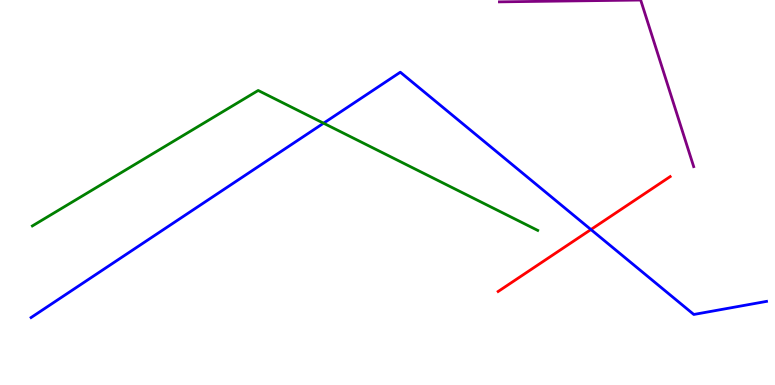[{'lines': ['blue', 'red'], 'intersections': [{'x': 7.62, 'y': 4.04}]}, {'lines': ['green', 'red'], 'intersections': []}, {'lines': ['purple', 'red'], 'intersections': []}, {'lines': ['blue', 'green'], 'intersections': [{'x': 4.18, 'y': 6.8}]}, {'lines': ['blue', 'purple'], 'intersections': []}, {'lines': ['green', 'purple'], 'intersections': []}]